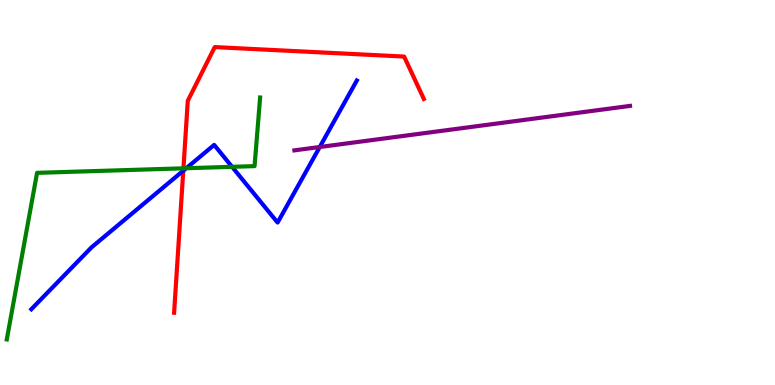[{'lines': ['blue', 'red'], 'intersections': [{'x': 2.36, 'y': 5.57}]}, {'lines': ['green', 'red'], 'intersections': [{'x': 2.37, 'y': 5.63}]}, {'lines': ['purple', 'red'], 'intersections': []}, {'lines': ['blue', 'green'], 'intersections': [{'x': 2.4, 'y': 5.63}, {'x': 2.99, 'y': 5.67}]}, {'lines': ['blue', 'purple'], 'intersections': [{'x': 4.13, 'y': 6.18}]}, {'lines': ['green', 'purple'], 'intersections': []}]